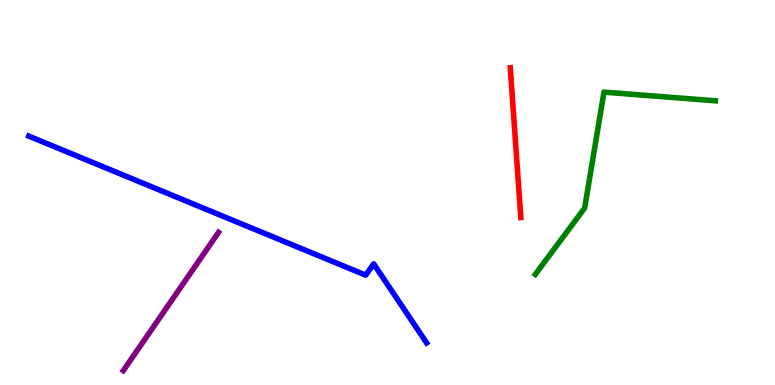[{'lines': ['blue', 'red'], 'intersections': []}, {'lines': ['green', 'red'], 'intersections': []}, {'lines': ['purple', 'red'], 'intersections': []}, {'lines': ['blue', 'green'], 'intersections': []}, {'lines': ['blue', 'purple'], 'intersections': []}, {'lines': ['green', 'purple'], 'intersections': []}]